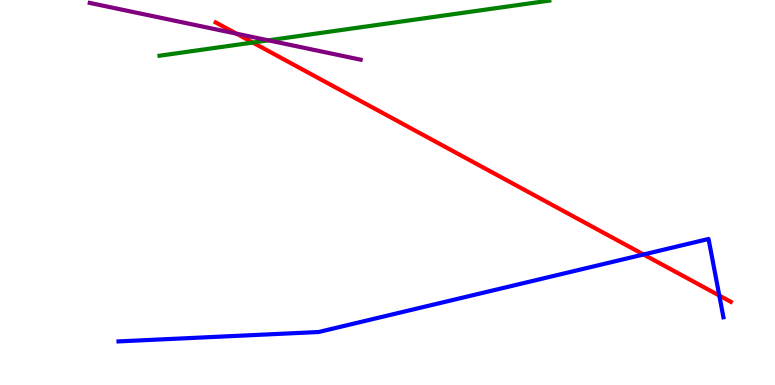[{'lines': ['blue', 'red'], 'intersections': [{'x': 8.3, 'y': 3.39}, {'x': 9.28, 'y': 2.32}]}, {'lines': ['green', 'red'], 'intersections': [{'x': 3.26, 'y': 8.9}]}, {'lines': ['purple', 'red'], 'intersections': [{'x': 3.05, 'y': 9.13}]}, {'lines': ['blue', 'green'], 'intersections': []}, {'lines': ['blue', 'purple'], 'intersections': []}, {'lines': ['green', 'purple'], 'intersections': [{'x': 3.46, 'y': 8.95}]}]